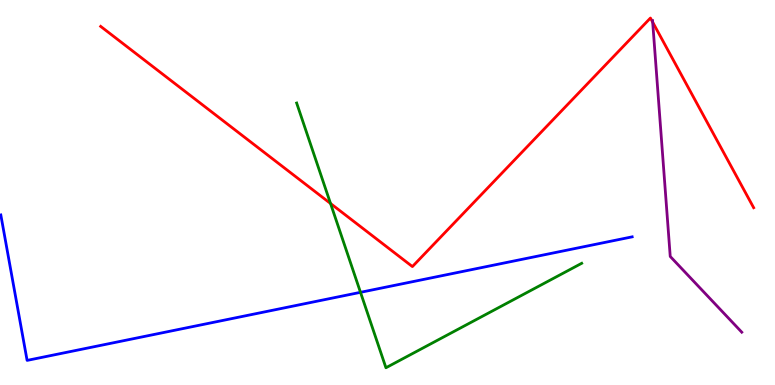[{'lines': ['blue', 'red'], 'intersections': []}, {'lines': ['green', 'red'], 'intersections': [{'x': 4.26, 'y': 4.71}]}, {'lines': ['purple', 'red'], 'intersections': [{'x': 8.42, 'y': 9.42}]}, {'lines': ['blue', 'green'], 'intersections': [{'x': 4.65, 'y': 2.41}]}, {'lines': ['blue', 'purple'], 'intersections': []}, {'lines': ['green', 'purple'], 'intersections': []}]